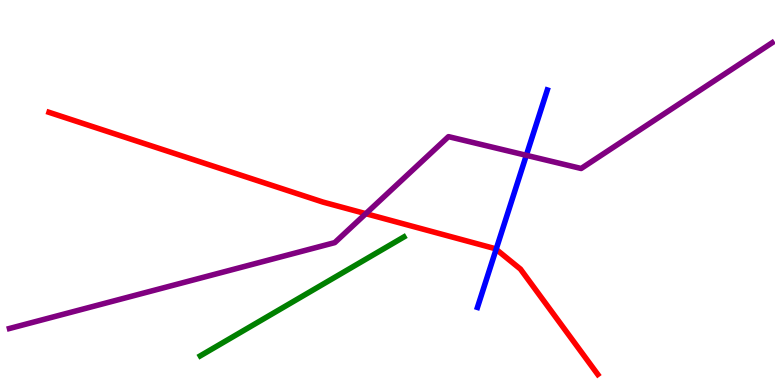[{'lines': ['blue', 'red'], 'intersections': [{'x': 6.4, 'y': 3.52}]}, {'lines': ['green', 'red'], 'intersections': []}, {'lines': ['purple', 'red'], 'intersections': [{'x': 4.72, 'y': 4.45}]}, {'lines': ['blue', 'green'], 'intersections': []}, {'lines': ['blue', 'purple'], 'intersections': [{'x': 6.79, 'y': 5.97}]}, {'lines': ['green', 'purple'], 'intersections': []}]